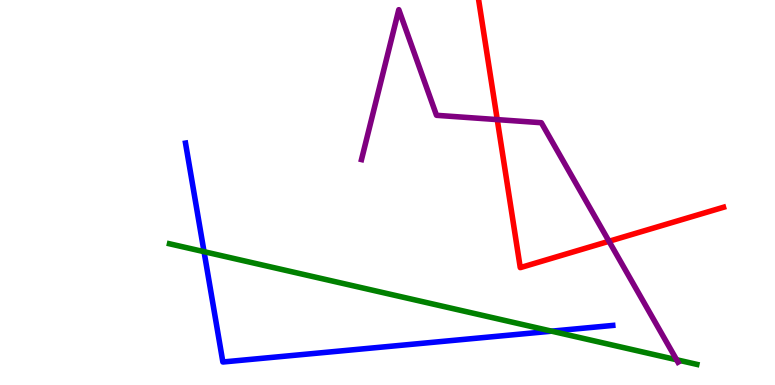[{'lines': ['blue', 'red'], 'intersections': []}, {'lines': ['green', 'red'], 'intersections': []}, {'lines': ['purple', 'red'], 'intersections': [{'x': 6.42, 'y': 6.89}, {'x': 7.86, 'y': 3.73}]}, {'lines': ['blue', 'green'], 'intersections': [{'x': 2.63, 'y': 3.46}, {'x': 7.12, 'y': 1.4}]}, {'lines': ['blue', 'purple'], 'intersections': []}, {'lines': ['green', 'purple'], 'intersections': [{'x': 8.73, 'y': 0.656}]}]